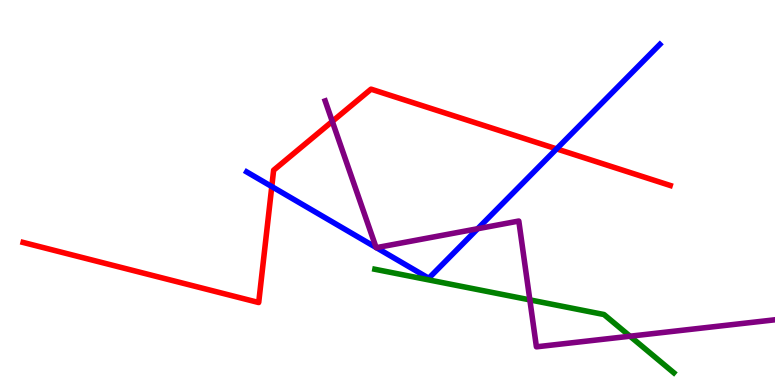[{'lines': ['blue', 'red'], 'intersections': [{'x': 3.51, 'y': 5.15}, {'x': 7.18, 'y': 6.13}]}, {'lines': ['green', 'red'], 'intersections': []}, {'lines': ['purple', 'red'], 'intersections': [{'x': 4.29, 'y': 6.85}]}, {'lines': ['blue', 'green'], 'intersections': []}, {'lines': ['blue', 'purple'], 'intersections': [{'x': 4.85, 'y': 3.57}, {'x': 4.86, 'y': 3.57}, {'x': 6.16, 'y': 4.06}]}, {'lines': ['green', 'purple'], 'intersections': [{'x': 6.84, 'y': 2.21}, {'x': 8.13, 'y': 1.27}]}]